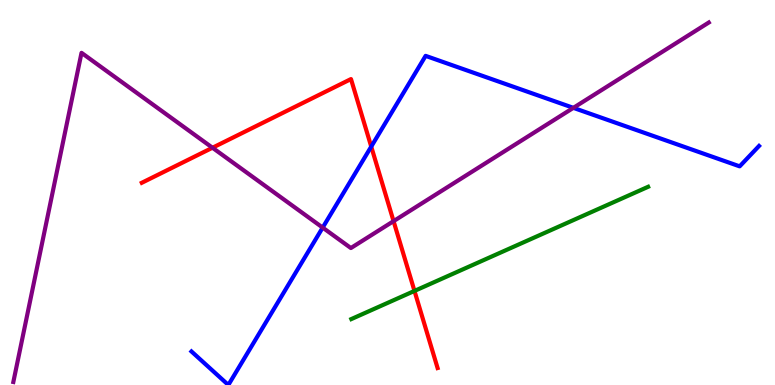[{'lines': ['blue', 'red'], 'intersections': [{'x': 4.79, 'y': 6.19}]}, {'lines': ['green', 'red'], 'intersections': [{'x': 5.35, 'y': 2.44}]}, {'lines': ['purple', 'red'], 'intersections': [{'x': 2.74, 'y': 6.16}, {'x': 5.08, 'y': 4.26}]}, {'lines': ['blue', 'green'], 'intersections': []}, {'lines': ['blue', 'purple'], 'intersections': [{'x': 4.16, 'y': 4.09}, {'x': 7.4, 'y': 7.2}]}, {'lines': ['green', 'purple'], 'intersections': []}]